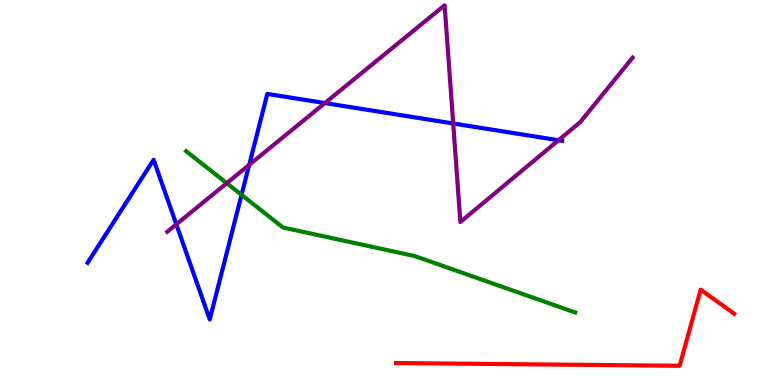[{'lines': ['blue', 'red'], 'intersections': []}, {'lines': ['green', 'red'], 'intersections': []}, {'lines': ['purple', 'red'], 'intersections': []}, {'lines': ['blue', 'green'], 'intersections': [{'x': 3.12, 'y': 4.94}]}, {'lines': ['blue', 'purple'], 'intersections': [{'x': 2.28, 'y': 4.17}, {'x': 3.22, 'y': 5.72}, {'x': 4.19, 'y': 7.32}, {'x': 5.85, 'y': 6.79}, {'x': 7.21, 'y': 6.36}]}, {'lines': ['green', 'purple'], 'intersections': [{'x': 2.93, 'y': 5.24}]}]